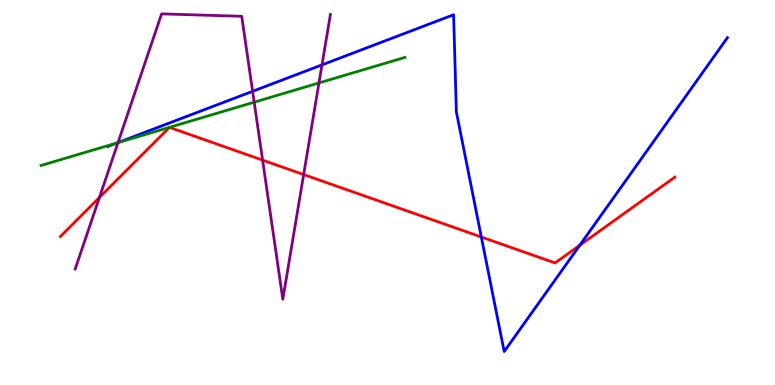[{'lines': ['blue', 'red'], 'intersections': [{'x': 6.21, 'y': 3.84}, {'x': 7.48, 'y': 3.63}]}, {'lines': ['green', 'red'], 'intersections': []}, {'lines': ['purple', 'red'], 'intersections': [{'x': 1.28, 'y': 4.87}, {'x': 3.39, 'y': 5.84}, {'x': 3.92, 'y': 5.47}]}, {'lines': ['blue', 'green'], 'intersections': [{'x': 1.51, 'y': 6.29}]}, {'lines': ['blue', 'purple'], 'intersections': [{'x': 1.52, 'y': 6.3}, {'x': 3.26, 'y': 7.63}, {'x': 4.15, 'y': 8.31}]}, {'lines': ['green', 'purple'], 'intersections': [{'x': 1.52, 'y': 6.3}, {'x': 3.28, 'y': 7.35}, {'x': 4.12, 'y': 7.85}]}]